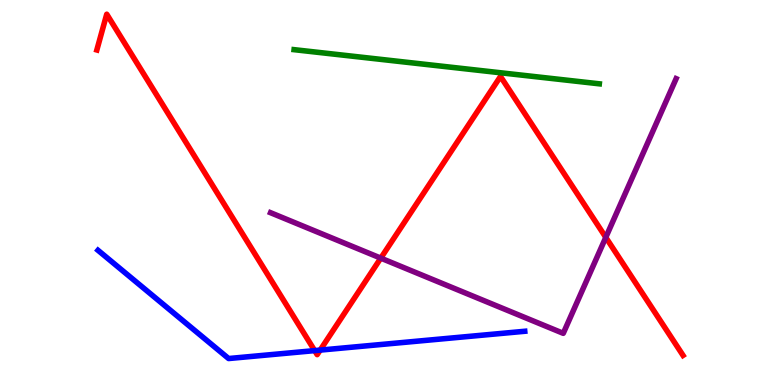[{'lines': ['blue', 'red'], 'intersections': [{'x': 4.06, 'y': 0.893}, {'x': 4.13, 'y': 0.906}]}, {'lines': ['green', 'red'], 'intersections': []}, {'lines': ['purple', 'red'], 'intersections': [{'x': 4.91, 'y': 3.3}, {'x': 7.82, 'y': 3.83}]}, {'lines': ['blue', 'green'], 'intersections': []}, {'lines': ['blue', 'purple'], 'intersections': []}, {'lines': ['green', 'purple'], 'intersections': []}]